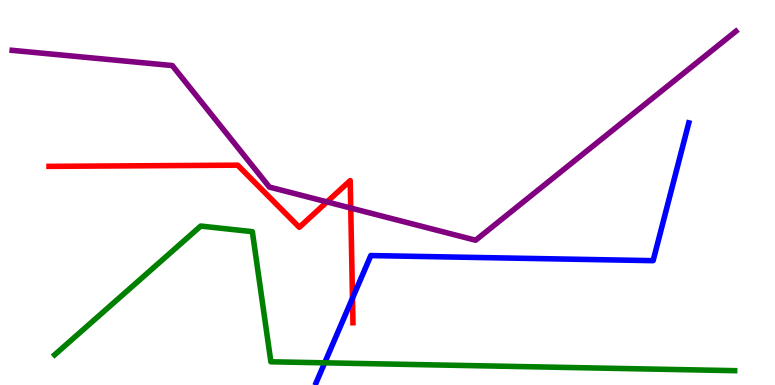[{'lines': ['blue', 'red'], 'intersections': [{'x': 4.55, 'y': 2.25}]}, {'lines': ['green', 'red'], 'intersections': []}, {'lines': ['purple', 'red'], 'intersections': [{'x': 4.22, 'y': 4.76}, {'x': 4.53, 'y': 4.6}]}, {'lines': ['blue', 'green'], 'intersections': [{'x': 4.19, 'y': 0.576}]}, {'lines': ['blue', 'purple'], 'intersections': []}, {'lines': ['green', 'purple'], 'intersections': []}]